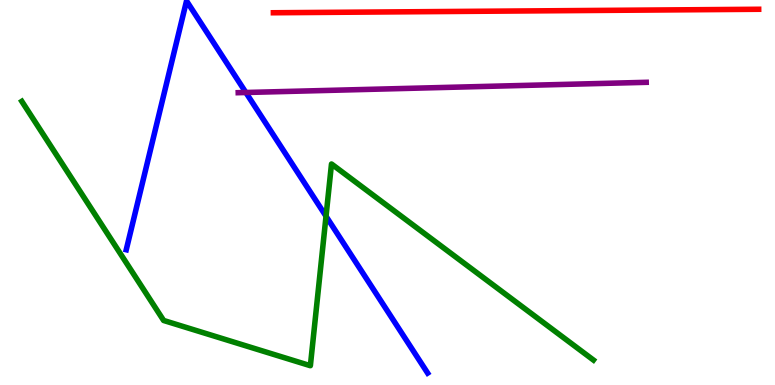[{'lines': ['blue', 'red'], 'intersections': []}, {'lines': ['green', 'red'], 'intersections': []}, {'lines': ['purple', 'red'], 'intersections': []}, {'lines': ['blue', 'green'], 'intersections': [{'x': 4.21, 'y': 4.38}]}, {'lines': ['blue', 'purple'], 'intersections': [{'x': 3.17, 'y': 7.6}]}, {'lines': ['green', 'purple'], 'intersections': []}]